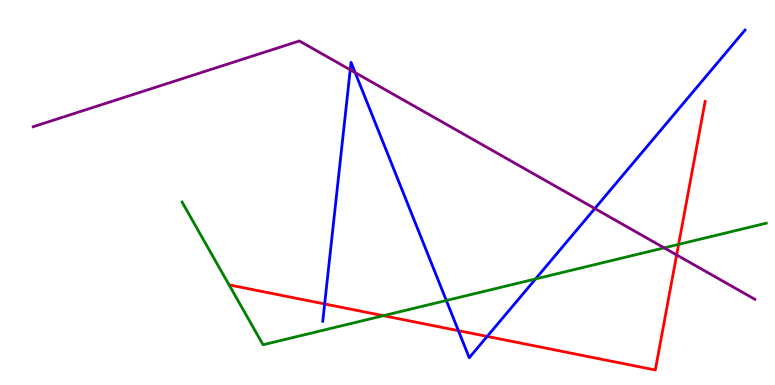[{'lines': ['blue', 'red'], 'intersections': [{'x': 4.19, 'y': 2.1}, {'x': 5.91, 'y': 1.41}, {'x': 6.29, 'y': 1.26}]}, {'lines': ['green', 'red'], 'intersections': [{'x': 4.95, 'y': 1.8}, {'x': 8.76, 'y': 3.65}]}, {'lines': ['purple', 'red'], 'intersections': [{'x': 8.73, 'y': 3.38}]}, {'lines': ['blue', 'green'], 'intersections': [{'x': 5.76, 'y': 2.2}, {'x': 6.91, 'y': 2.76}]}, {'lines': ['blue', 'purple'], 'intersections': [{'x': 4.52, 'y': 8.19}, {'x': 4.58, 'y': 8.11}, {'x': 7.68, 'y': 4.58}]}, {'lines': ['green', 'purple'], 'intersections': [{'x': 8.57, 'y': 3.56}]}]